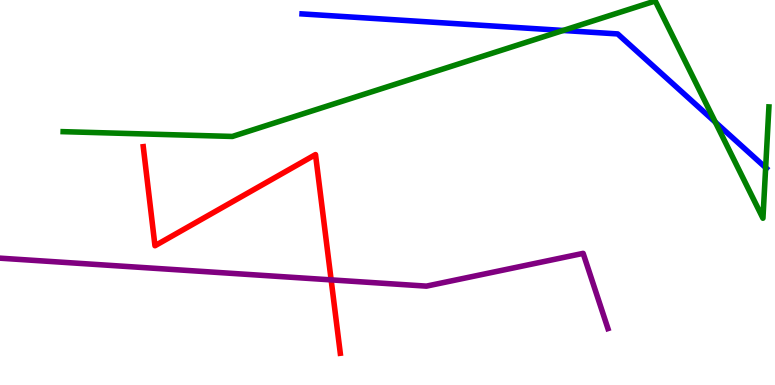[{'lines': ['blue', 'red'], 'intersections': []}, {'lines': ['green', 'red'], 'intersections': []}, {'lines': ['purple', 'red'], 'intersections': [{'x': 4.27, 'y': 2.73}]}, {'lines': ['blue', 'green'], 'intersections': [{'x': 7.27, 'y': 9.21}, {'x': 9.23, 'y': 6.83}, {'x': 9.88, 'y': 5.65}]}, {'lines': ['blue', 'purple'], 'intersections': []}, {'lines': ['green', 'purple'], 'intersections': []}]